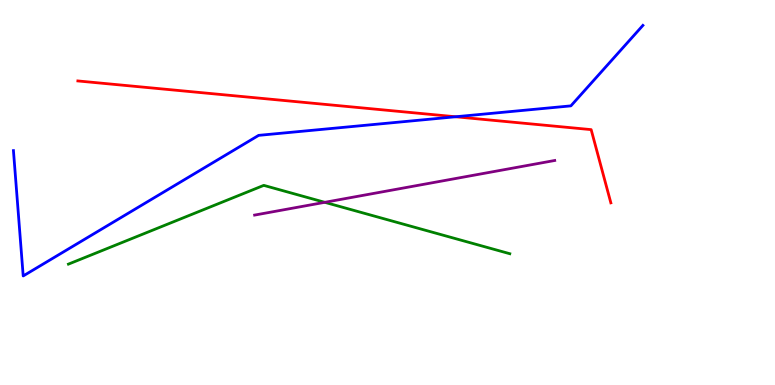[{'lines': ['blue', 'red'], 'intersections': [{'x': 5.88, 'y': 6.97}]}, {'lines': ['green', 'red'], 'intersections': []}, {'lines': ['purple', 'red'], 'intersections': []}, {'lines': ['blue', 'green'], 'intersections': []}, {'lines': ['blue', 'purple'], 'intersections': []}, {'lines': ['green', 'purple'], 'intersections': [{'x': 4.19, 'y': 4.74}]}]